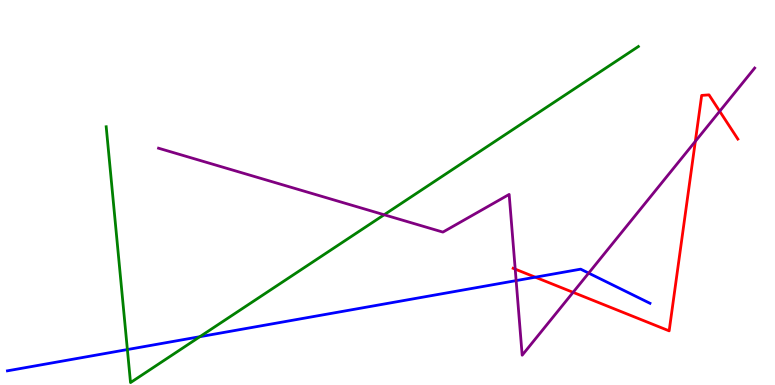[{'lines': ['blue', 'red'], 'intersections': [{'x': 6.91, 'y': 2.8}]}, {'lines': ['green', 'red'], 'intersections': []}, {'lines': ['purple', 'red'], 'intersections': [{'x': 6.65, 'y': 3.01}, {'x': 7.39, 'y': 2.41}, {'x': 8.97, 'y': 6.33}, {'x': 9.29, 'y': 7.11}]}, {'lines': ['blue', 'green'], 'intersections': [{'x': 1.64, 'y': 0.921}, {'x': 2.58, 'y': 1.25}]}, {'lines': ['blue', 'purple'], 'intersections': [{'x': 6.66, 'y': 2.71}, {'x': 7.6, 'y': 2.91}]}, {'lines': ['green', 'purple'], 'intersections': [{'x': 4.96, 'y': 4.42}]}]